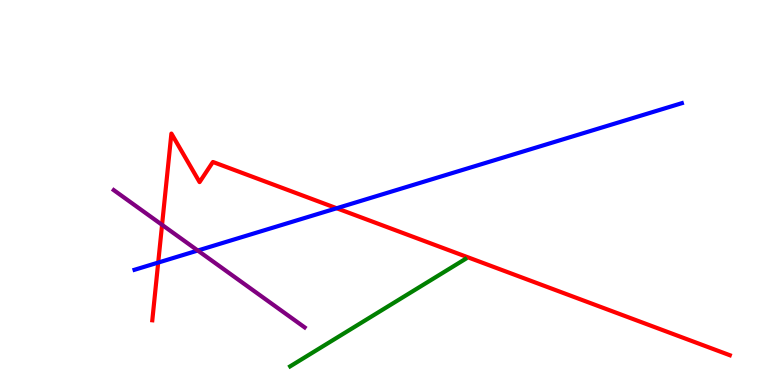[{'lines': ['blue', 'red'], 'intersections': [{'x': 2.04, 'y': 3.18}, {'x': 4.34, 'y': 4.59}]}, {'lines': ['green', 'red'], 'intersections': []}, {'lines': ['purple', 'red'], 'intersections': [{'x': 2.09, 'y': 4.16}]}, {'lines': ['blue', 'green'], 'intersections': []}, {'lines': ['blue', 'purple'], 'intersections': [{'x': 2.55, 'y': 3.49}]}, {'lines': ['green', 'purple'], 'intersections': []}]